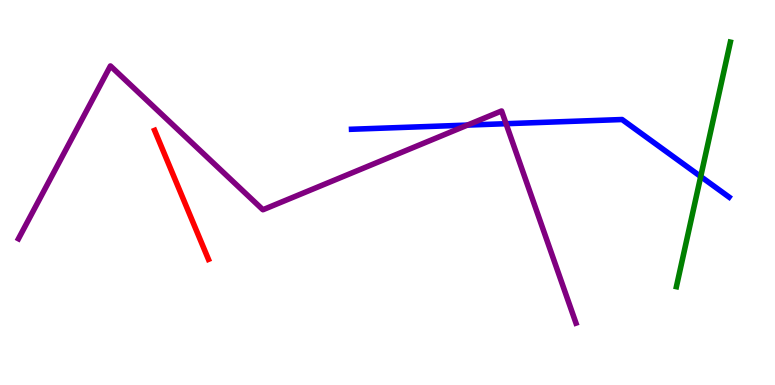[{'lines': ['blue', 'red'], 'intersections': []}, {'lines': ['green', 'red'], 'intersections': []}, {'lines': ['purple', 'red'], 'intersections': []}, {'lines': ['blue', 'green'], 'intersections': [{'x': 9.04, 'y': 5.41}]}, {'lines': ['blue', 'purple'], 'intersections': [{'x': 6.03, 'y': 6.75}, {'x': 6.53, 'y': 6.79}]}, {'lines': ['green', 'purple'], 'intersections': []}]